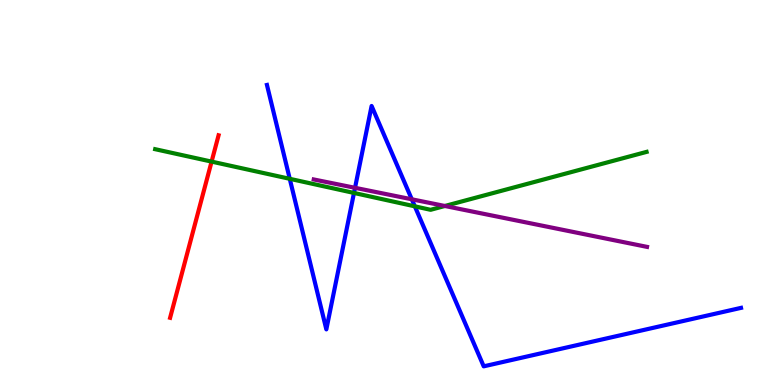[{'lines': ['blue', 'red'], 'intersections': []}, {'lines': ['green', 'red'], 'intersections': [{'x': 2.73, 'y': 5.8}]}, {'lines': ['purple', 'red'], 'intersections': []}, {'lines': ['blue', 'green'], 'intersections': [{'x': 3.74, 'y': 5.36}, {'x': 4.57, 'y': 4.99}, {'x': 5.35, 'y': 4.64}]}, {'lines': ['blue', 'purple'], 'intersections': [{'x': 4.58, 'y': 5.12}, {'x': 5.31, 'y': 4.82}]}, {'lines': ['green', 'purple'], 'intersections': [{'x': 5.74, 'y': 4.65}]}]